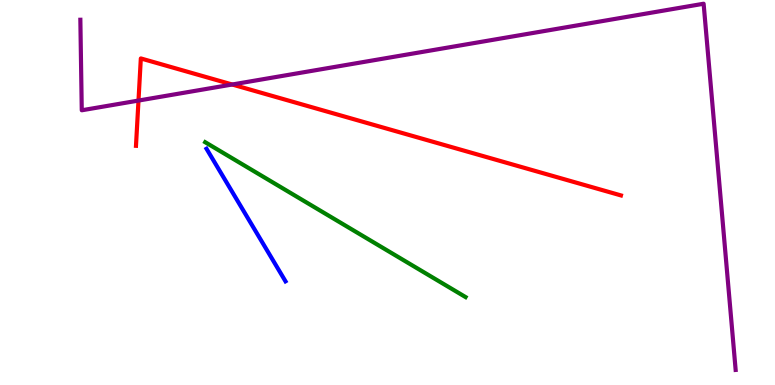[{'lines': ['blue', 'red'], 'intersections': []}, {'lines': ['green', 'red'], 'intersections': []}, {'lines': ['purple', 'red'], 'intersections': [{'x': 1.79, 'y': 7.39}, {'x': 3.0, 'y': 7.81}]}, {'lines': ['blue', 'green'], 'intersections': []}, {'lines': ['blue', 'purple'], 'intersections': []}, {'lines': ['green', 'purple'], 'intersections': []}]